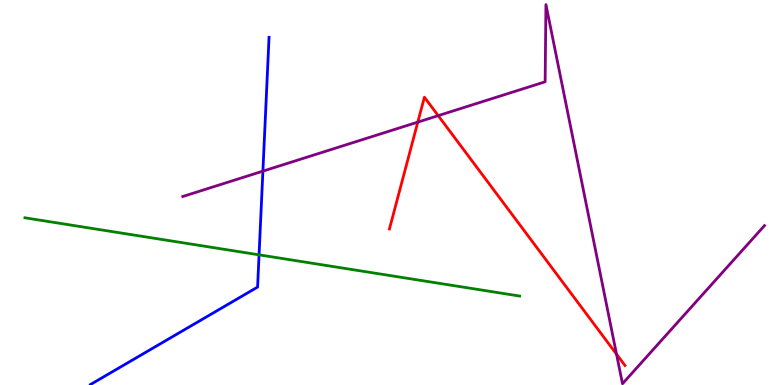[{'lines': ['blue', 'red'], 'intersections': []}, {'lines': ['green', 'red'], 'intersections': []}, {'lines': ['purple', 'red'], 'intersections': [{'x': 5.39, 'y': 6.83}, {'x': 5.65, 'y': 7.0}, {'x': 7.96, 'y': 0.801}]}, {'lines': ['blue', 'green'], 'intersections': [{'x': 3.34, 'y': 3.38}]}, {'lines': ['blue', 'purple'], 'intersections': [{'x': 3.39, 'y': 5.55}]}, {'lines': ['green', 'purple'], 'intersections': []}]